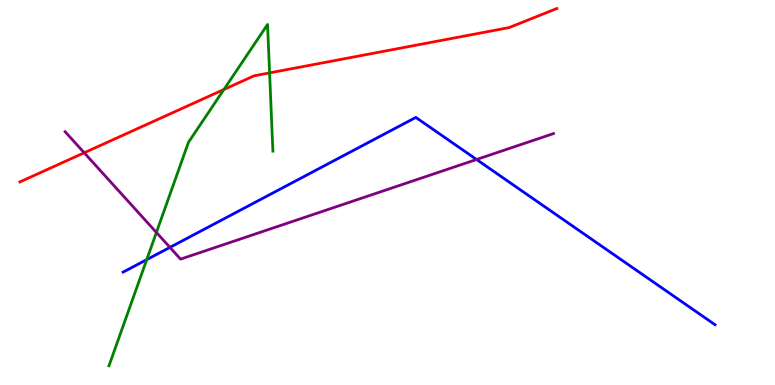[{'lines': ['blue', 'red'], 'intersections': []}, {'lines': ['green', 'red'], 'intersections': [{'x': 2.89, 'y': 7.68}, {'x': 3.48, 'y': 8.11}]}, {'lines': ['purple', 'red'], 'intersections': [{'x': 1.09, 'y': 6.03}]}, {'lines': ['blue', 'green'], 'intersections': [{'x': 1.89, 'y': 3.26}]}, {'lines': ['blue', 'purple'], 'intersections': [{'x': 2.19, 'y': 3.57}, {'x': 6.15, 'y': 5.86}]}, {'lines': ['green', 'purple'], 'intersections': [{'x': 2.02, 'y': 3.96}]}]